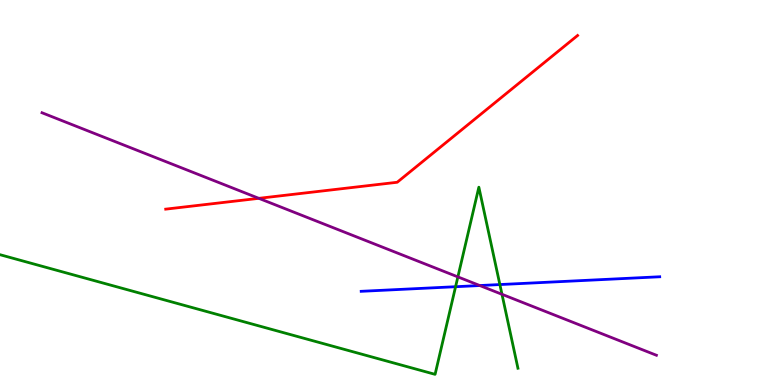[{'lines': ['blue', 'red'], 'intersections': []}, {'lines': ['green', 'red'], 'intersections': []}, {'lines': ['purple', 'red'], 'intersections': [{'x': 3.34, 'y': 4.85}]}, {'lines': ['blue', 'green'], 'intersections': [{'x': 5.88, 'y': 2.55}, {'x': 6.45, 'y': 2.61}]}, {'lines': ['blue', 'purple'], 'intersections': [{'x': 6.19, 'y': 2.58}]}, {'lines': ['green', 'purple'], 'intersections': [{'x': 5.91, 'y': 2.81}, {'x': 6.48, 'y': 2.36}]}]